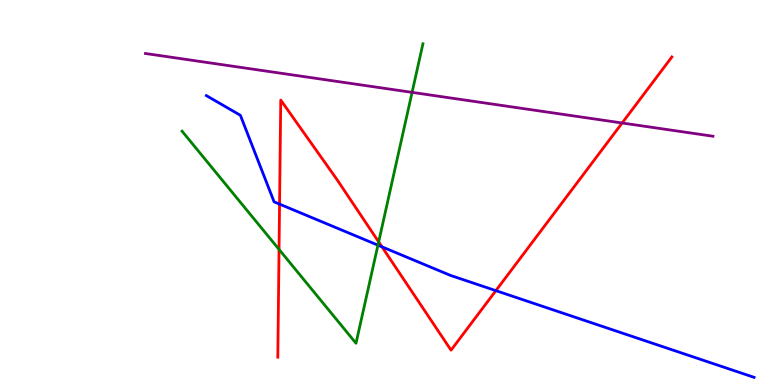[{'lines': ['blue', 'red'], 'intersections': [{'x': 3.61, 'y': 4.7}, {'x': 4.93, 'y': 3.59}, {'x': 6.4, 'y': 2.45}]}, {'lines': ['green', 'red'], 'intersections': [{'x': 3.6, 'y': 3.52}, {'x': 4.89, 'y': 3.72}]}, {'lines': ['purple', 'red'], 'intersections': [{'x': 8.03, 'y': 6.81}]}, {'lines': ['blue', 'green'], 'intersections': [{'x': 4.88, 'y': 3.63}]}, {'lines': ['blue', 'purple'], 'intersections': []}, {'lines': ['green', 'purple'], 'intersections': [{'x': 5.32, 'y': 7.6}]}]